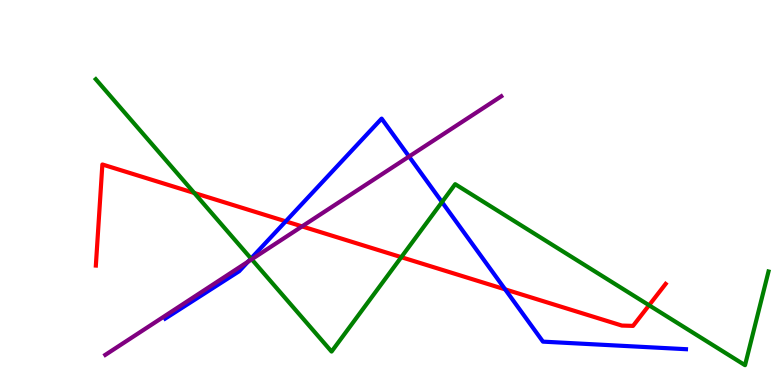[{'lines': ['blue', 'red'], 'intersections': [{'x': 3.69, 'y': 4.25}, {'x': 6.52, 'y': 2.48}]}, {'lines': ['green', 'red'], 'intersections': [{'x': 2.51, 'y': 4.99}, {'x': 5.18, 'y': 3.32}, {'x': 8.37, 'y': 2.07}]}, {'lines': ['purple', 'red'], 'intersections': [{'x': 3.9, 'y': 4.12}]}, {'lines': ['blue', 'green'], 'intersections': [{'x': 3.24, 'y': 3.29}, {'x': 5.7, 'y': 4.75}]}, {'lines': ['blue', 'purple'], 'intersections': [{'x': 3.2, 'y': 3.2}, {'x': 5.28, 'y': 5.93}]}, {'lines': ['green', 'purple'], 'intersections': [{'x': 3.25, 'y': 3.27}]}]